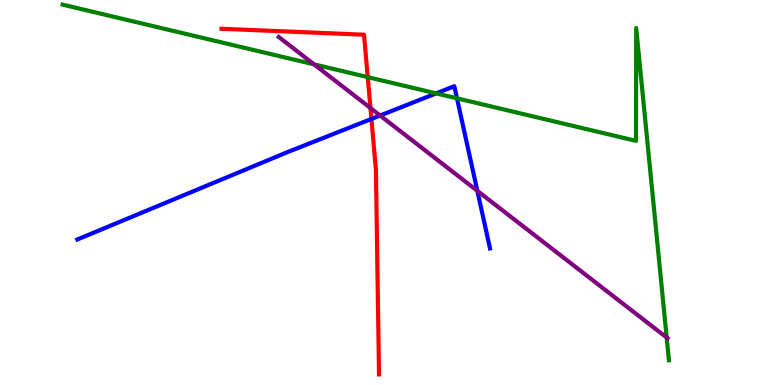[{'lines': ['blue', 'red'], 'intersections': [{'x': 4.79, 'y': 6.91}]}, {'lines': ['green', 'red'], 'intersections': [{'x': 4.75, 'y': 8.0}]}, {'lines': ['purple', 'red'], 'intersections': [{'x': 4.78, 'y': 7.19}]}, {'lines': ['blue', 'green'], 'intersections': [{'x': 5.63, 'y': 7.57}, {'x': 5.9, 'y': 7.45}]}, {'lines': ['blue', 'purple'], 'intersections': [{'x': 4.9, 'y': 7.0}, {'x': 6.16, 'y': 5.04}]}, {'lines': ['green', 'purple'], 'intersections': [{'x': 4.05, 'y': 8.33}, {'x': 8.6, 'y': 1.23}]}]